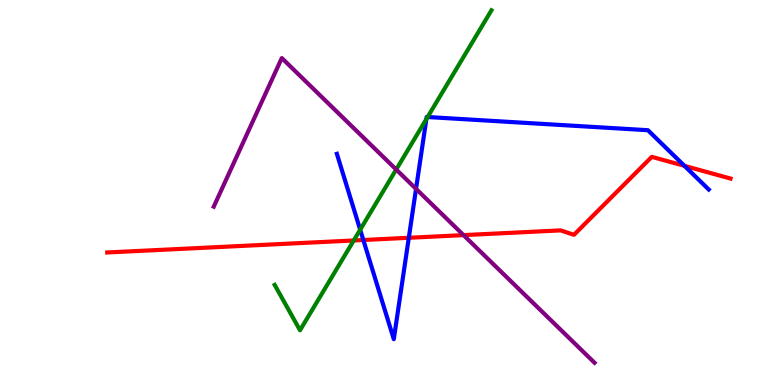[{'lines': ['blue', 'red'], 'intersections': [{'x': 4.69, 'y': 3.77}, {'x': 5.27, 'y': 3.82}, {'x': 8.83, 'y': 5.69}]}, {'lines': ['green', 'red'], 'intersections': [{'x': 4.56, 'y': 3.75}]}, {'lines': ['purple', 'red'], 'intersections': [{'x': 5.98, 'y': 3.89}]}, {'lines': ['blue', 'green'], 'intersections': [{'x': 4.65, 'y': 4.03}, {'x': 5.5, 'y': 6.91}, {'x': 5.52, 'y': 6.96}]}, {'lines': ['blue', 'purple'], 'intersections': [{'x': 5.37, 'y': 5.09}]}, {'lines': ['green', 'purple'], 'intersections': [{'x': 5.11, 'y': 5.6}]}]